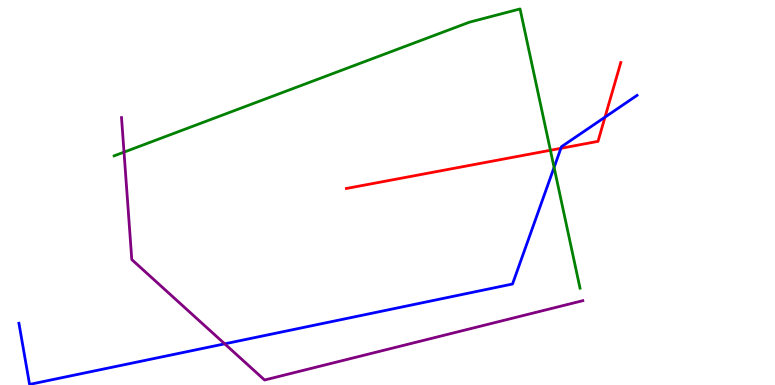[{'lines': ['blue', 'red'], 'intersections': [{'x': 7.24, 'y': 6.15}, {'x': 7.81, 'y': 6.96}]}, {'lines': ['green', 'red'], 'intersections': [{'x': 7.1, 'y': 6.1}]}, {'lines': ['purple', 'red'], 'intersections': []}, {'lines': ['blue', 'green'], 'intersections': [{'x': 7.15, 'y': 5.65}]}, {'lines': ['blue', 'purple'], 'intersections': [{'x': 2.9, 'y': 1.07}]}, {'lines': ['green', 'purple'], 'intersections': [{'x': 1.6, 'y': 6.05}]}]